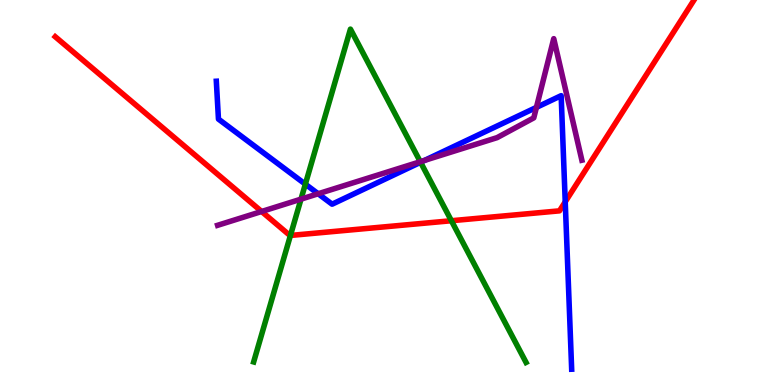[{'lines': ['blue', 'red'], 'intersections': [{'x': 7.29, 'y': 4.76}]}, {'lines': ['green', 'red'], 'intersections': [{'x': 3.75, 'y': 3.88}, {'x': 5.82, 'y': 4.27}]}, {'lines': ['purple', 'red'], 'intersections': [{'x': 3.38, 'y': 4.51}]}, {'lines': ['blue', 'green'], 'intersections': [{'x': 3.94, 'y': 5.22}, {'x': 5.43, 'y': 5.79}]}, {'lines': ['blue', 'purple'], 'intersections': [{'x': 4.11, 'y': 4.97}, {'x': 5.48, 'y': 5.83}, {'x': 6.92, 'y': 7.21}]}, {'lines': ['green', 'purple'], 'intersections': [{'x': 3.88, 'y': 4.83}, {'x': 5.42, 'y': 5.8}]}]